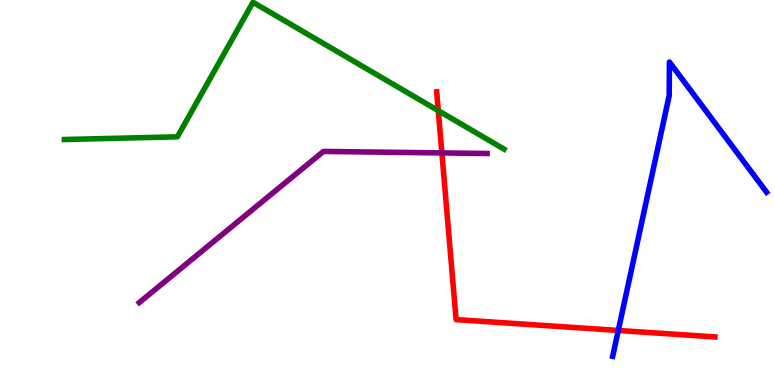[{'lines': ['blue', 'red'], 'intersections': [{'x': 7.98, 'y': 1.42}]}, {'lines': ['green', 'red'], 'intersections': [{'x': 5.66, 'y': 7.13}]}, {'lines': ['purple', 'red'], 'intersections': [{'x': 5.7, 'y': 6.03}]}, {'lines': ['blue', 'green'], 'intersections': []}, {'lines': ['blue', 'purple'], 'intersections': []}, {'lines': ['green', 'purple'], 'intersections': []}]